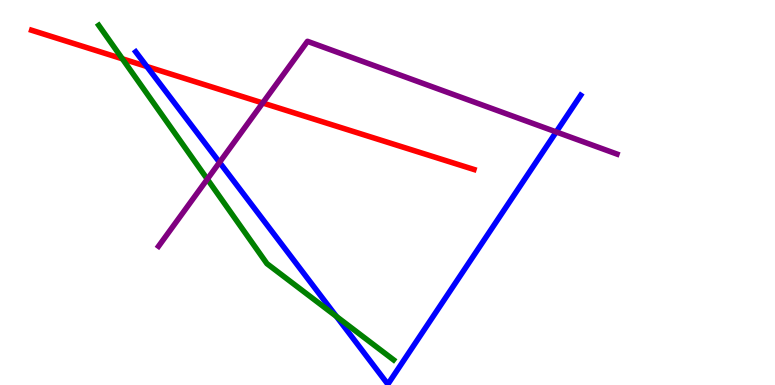[{'lines': ['blue', 'red'], 'intersections': [{'x': 1.89, 'y': 8.27}]}, {'lines': ['green', 'red'], 'intersections': [{'x': 1.58, 'y': 8.47}]}, {'lines': ['purple', 'red'], 'intersections': [{'x': 3.39, 'y': 7.33}]}, {'lines': ['blue', 'green'], 'intersections': [{'x': 4.34, 'y': 1.78}]}, {'lines': ['blue', 'purple'], 'intersections': [{'x': 2.83, 'y': 5.78}, {'x': 7.18, 'y': 6.57}]}, {'lines': ['green', 'purple'], 'intersections': [{'x': 2.68, 'y': 5.35}]}]